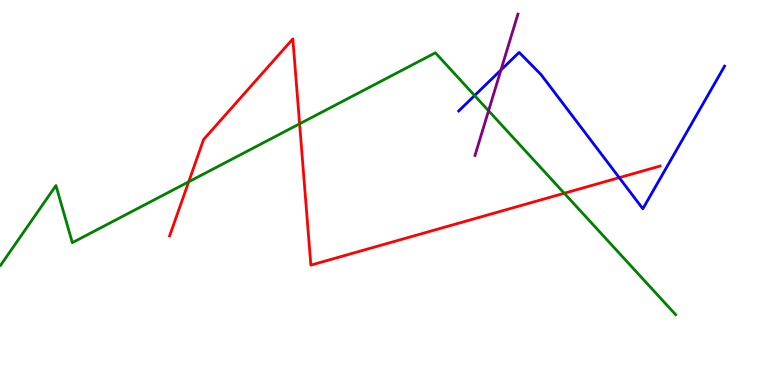[{'lines': ['blue', 'red'], 'intersections': [{'x': 7.99, 'y': 5.39}]}, {'lines': ['green', 'red'], 'intersections': [{'x': 2.43, 'y': 5.28}, {'x': 3.87, 'y': 6.78}, {'x': 7.28, 'y': 4.98}]}, {'lines': ['purple', 'red'], 'intersections': []}, {'lines': ['blue', 'green'], 'intersections': [{'x': 6.12, 'y': 7.52}]}, {'lines': ['blue', 'purple'], 'intersections': [{'x': 6.46, 'y': 8.18}]}, {'lines': ['green', 'purple'], 'intersections': [{'x': 6.3, 'y': 7.12}]}]